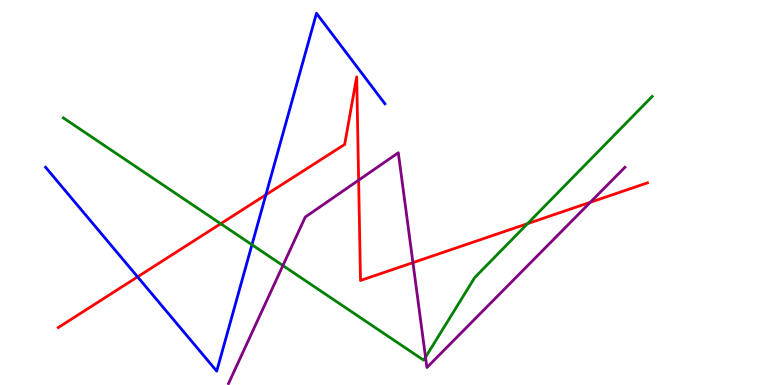[{'lines': ['blue', 'red'], 'intersections': [{'x': 1.78, 'y': 2.81}, {'x': 3.43, 'y': 4.94}]}, {'lines': ['green', 'red'], 'intersections': [{'x': 2.85, 'y': 4.19}, {'x': 6.81, 'y': 4.19}]}, {'lines': ['purple', 'red'], 'intersections': [{'x': 4.63, 'y': 5.32}, {'x': 5.33, 'y': 3.18}, {'x': 7.62, 'y': 4.75}]}, {'lines': ['blue', 'green'], 'intersections': [{'x': 3.25, 'y': 3.64}]}, {'lines': ['blue', 'purple'], 'intersections': []}, {'lines': ['green', 'purple'], 'intersections': [{'x': 3.65, 'y': 3.1}, {'x': 5.49, 'y': 0.722}]}]